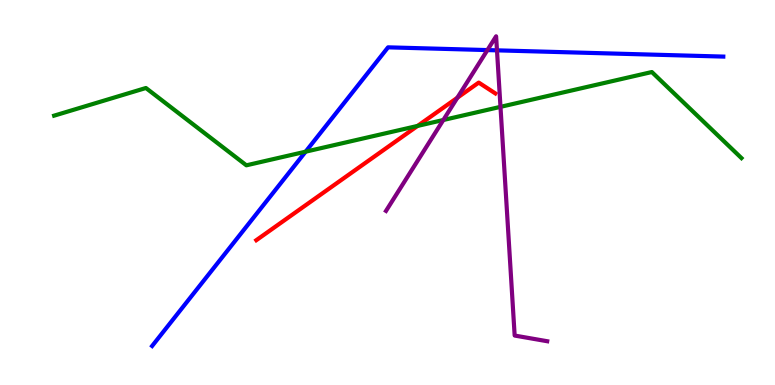[{'lines': ['blue', 'red'], 'intersections': []}, {'lines': ['green', 'red'], 'intersections': [{'x': 5.39, 'y': 6.73}]}, {'lines': ['purple', 'red'], 'intersections': [{'x': 5.9, 'y': 7.46}]}, {'lines': ['blue', 'green'], 'intersections': [{'x': 3.94, 'y': 6.06}]}, {'lines': ['blue', 'purple'], 'intersections': [{'x': 6.29, 'y': 8.7}, {'x': 6.41, 'y': 8.69}]}, {'lines': ['green', 'purple'], 'intersections': [{'x': 5.72, 'y': 6.88}, {'x': 6.46, 'y': 7.22}]}]